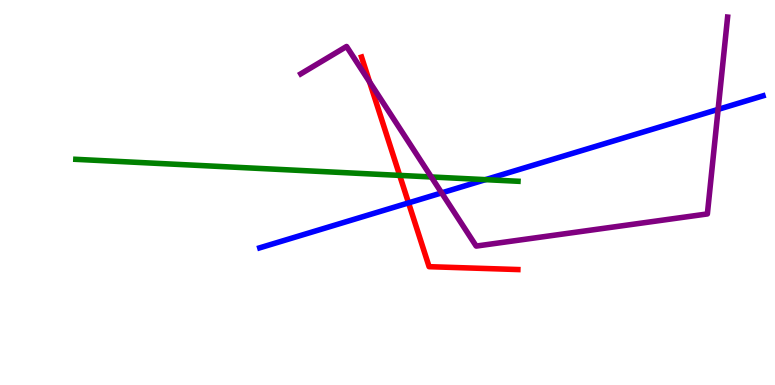[{'lines': ['blue', 'red'], 'intersections': [{'x': 5.27, 'y': 4.73}]}, {'lines': ['green', 'red'], 'intersections': [{'x': 5.16, 'y': 5.44}]}, {'lines': ['purple', 'red'], 'intersections': [{'x': 4.77, 'y': 7.87}]}, {'lines': ['blue', 'green'], 'intersections': [{'x': 6.26, 'y': 5.33}]}, {'lines': ['blue', 'purple'], 'intersections': [{'x': 5.7, 'y': 4.99}, {'x': 9.27, 'y': 7.16}]}, {'lines': ['green', 'purple'], 'intersections': [{'x': 5.57, 'y': 5.4}]}]